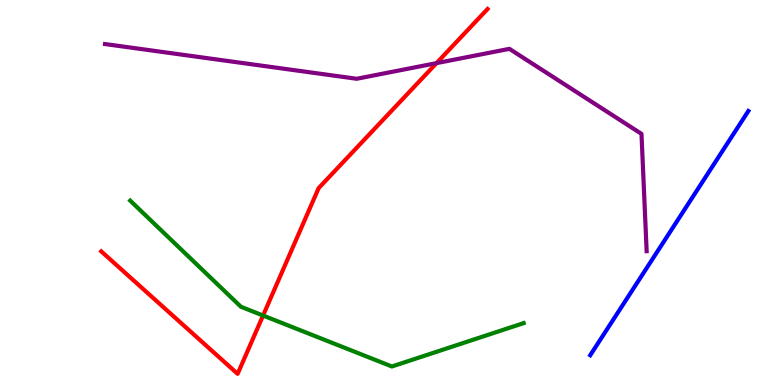[{'lines': ['blue', 'red'], 'intersections': []}, {'lines': ['green', 'red'], 'intersections': [{'x': 3.39, 'y': 1.8}]}, {'lines': ['purple', 'red'], 'intersections': [{'x': 5.63, 'y': 8.36}]}, {'lines': ['blue', 'green'], 'intersections': []}, {'lines': ['blue', 'purple'], 'intersections': []}, {'lines': ['green', 'purple'], 'intersections': []}]